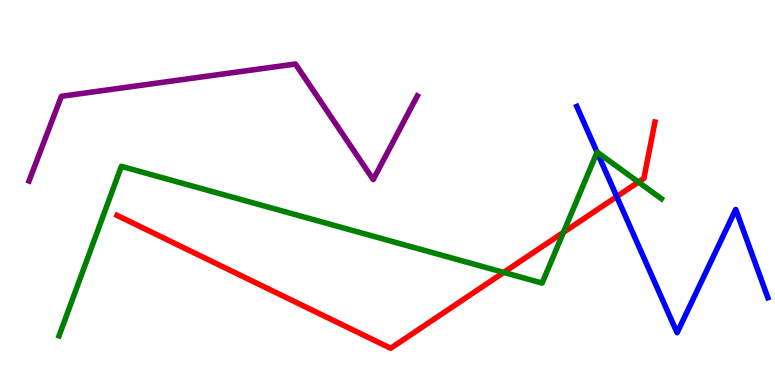[{'lines': ['blue', 'red'], 'intersections': [{'x': 7.96, 'y': 4.89}]}, {'lines': ['green', 'red'], 'intersections': [{'x': 6.5, 'y': 2.92}, {'x': 7.27, 'y': 3.96}, {'x': 8.24, 'y': 5.27}]}, {'lines': ['purple', 'red'], 'intersections': []}, {'lines': ['blue', 'green'], 'intersections': [{'x': 7.7, 'y': 6.05}]}, {'lines': ['blue', 'purple'], 'intersections': []}, {'lines': ['green', 'purple'], 'intersections': []}]